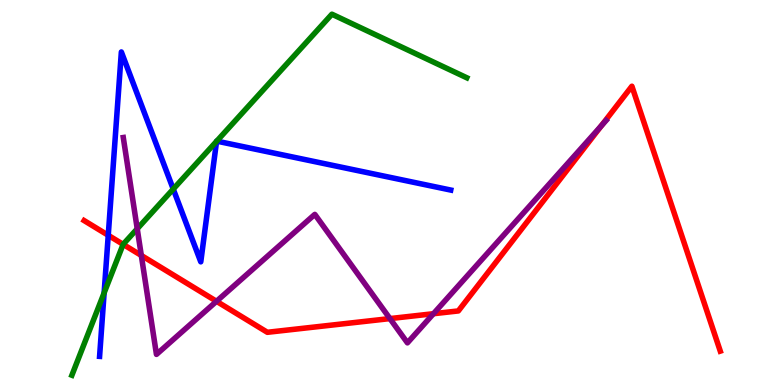[{'lines': ['blue', 'red'], 'intersections': [{'x': 1.4, 'y': 3.89}]}, {'lines': ['green', 'red'], 'intersections': [{'x': 1.59, 'y': 3.65}]}, {'lines': ['purple', 'red'], 'intersections': [{'x': 1.82, 'y': 3.36}, {'x': 2.79, 'y': 2.17}, {'x': 5.03, 'y': 1.73}, {'x': 5.59, 'y': 1.85}, {'x': 7.76, 'y': 6.73}]}, {'lines': ['blue', 'green'], 'intersections': [{'x': 1.34, 'y': 2.39}, {'x': 2.24, 'y': 5.09}, {'x': 2.79, 'y': 6.33}, {'x': 2.8, 'y': 6.33}]}, {'lines': ['blue', 'purple'], 'intersections': []}, {'lines': ['green', 'purple'], 'intersections': [{'x': 1.77, 'y': 4.06}]}]